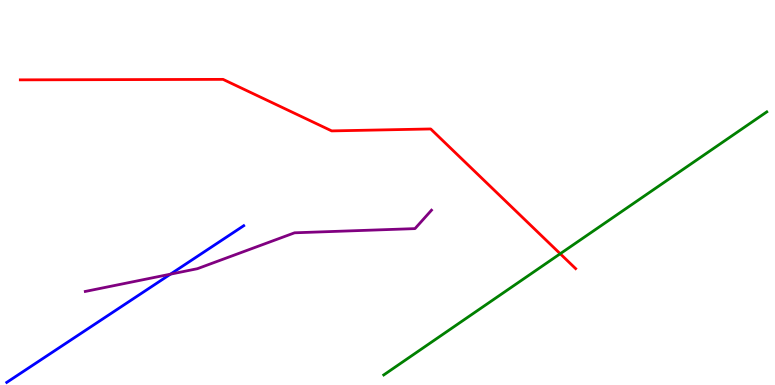[{'lines': ['blue', 'red'], 'intersections': []}, {'lines': ['green', 'red'], 'intersections': [{'x': 7.23, 'y': 3.41}]}, {'lines': ['purple', 'red'], 'intersections': []}, {'lines': ['blue', 'green'], 'intersections': []}, {'lines': ['blue', 'purple'], 'intersections': [{'x': 2.2, 'y': 2.88}]}, {'lines': ['green', 'purple'], 'intersections': []}]